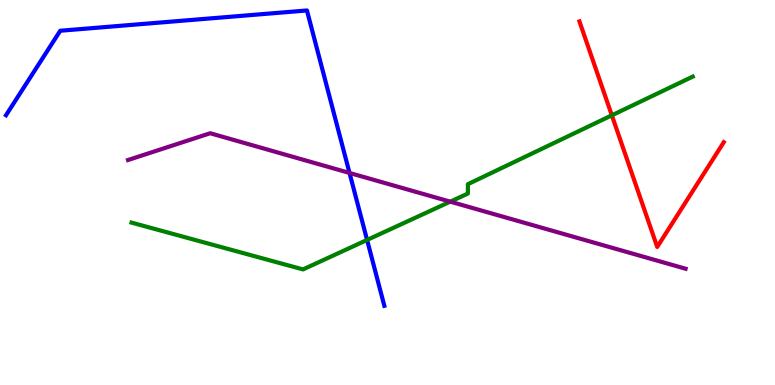[{'lines': ['blue', 'red'], 'intersections': []}, {'lines': ['green', 'red'], 'intersections': [{'x': 7.89, 'y': 7.0}]}, {'lines': ['purple', 'red'], 'intersections': []}, {'lines': ['blue', 'green'], 'intersections': [{'x': 4.74, 'y': 3.77}]}, {'lines': ['blue', 'purple'], 'intersections': [{'x': 4.51, 'y': 5.51}]}, {'lines': ['green', 'purple'], 'intersections': [{'x': 5.81, 'y': 4.76}]}]